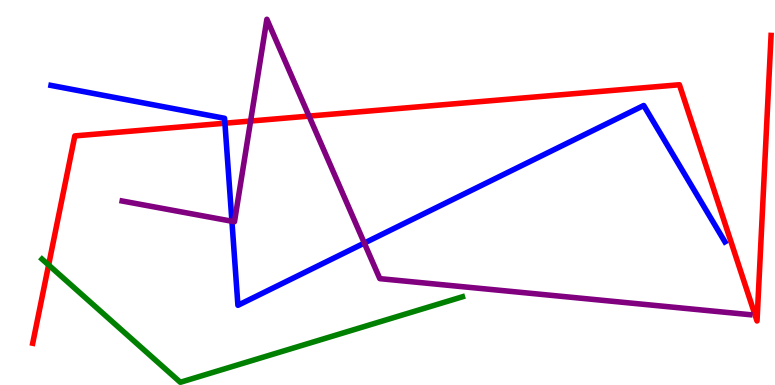[{'lines': ['blue', 'red'], 'intersections': [{'x': 2.9, 'y': 6.8}]}, {'lines': ['green', 'red'], 'intersections': [{'x': 0.627, 'y': 3.12}]}, {'lines': ['purple', 'red'], 'intersections': [{'x': 3.23, 'y': 6.86}, {'x': 3.99, 'y': 6.98}]}, {'lines': ['blue', 'green'], 'intersections': []}, {'lines': ['blue', 'purple'], 'intersections': [{'x': 2.99, 'y': 4.25}, {'x': 4.7, 'y': 3.69}]}, {'lines': ['green', 'purple'], 'intersections': []}]